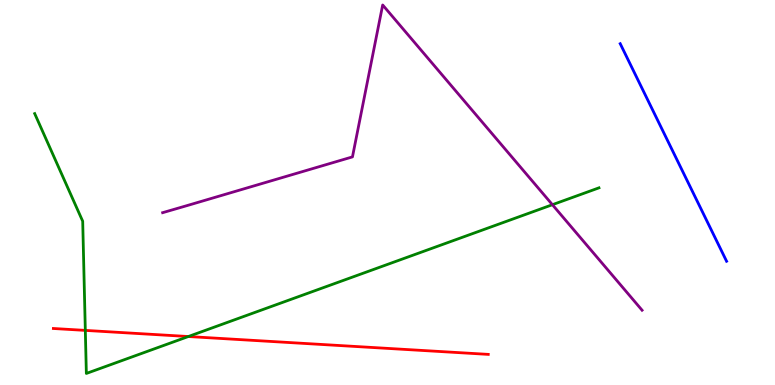[{'lines': ['blue', 'red'], 'intersections': []}, {'lines': ['green', 'red'], 'intersections': [{'x': 1.1, 'y': 1.42}, {'x': 2.43, 'y': 1.26}]}, {'lines': ['purple', 'red'], 'intersections': []}, {'lines': ['blue', 'green'], 'intersections': []}, {'lines': ['blue', 'purple'], 'intersections': []}, {'lines': ['green', 'purple'], 'intersections': [{'x': 7.13, 'y': 4.68}]}]